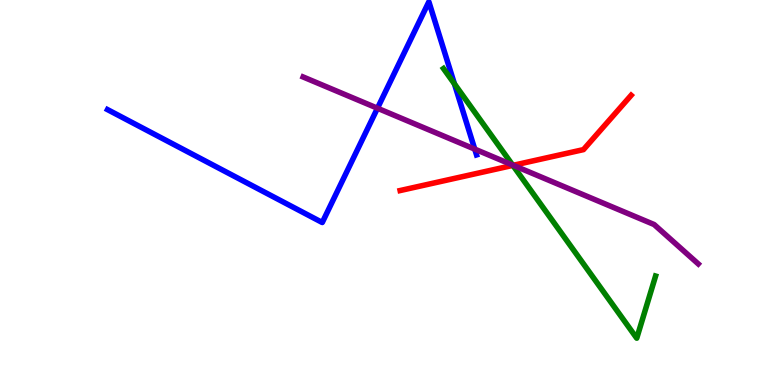[{'lines': ['blue', 'red'], 'intersections': []}, {'lines': ['green', 'red'], 'intersections': [{'x': 6.62, 'y': 5.7}]}, {'lines': ['purple', 'red'], 'intersections': [{'x': 6.62, 'y': 5.71}]}, {'lines': ['blue', 'green'], 'intersections': [{'x': 5.86, 'y': 7.82}]}, {'lines': ['blue', 'purple'], 'intersections': [{'x': 4.87, 'y': 7.19}, {'x': 6.13, 'y': 6.13}]}, {'lines': ['green', 'purple'], 'intersections': [{'x': 6.61, 'y': 5.71}]}]